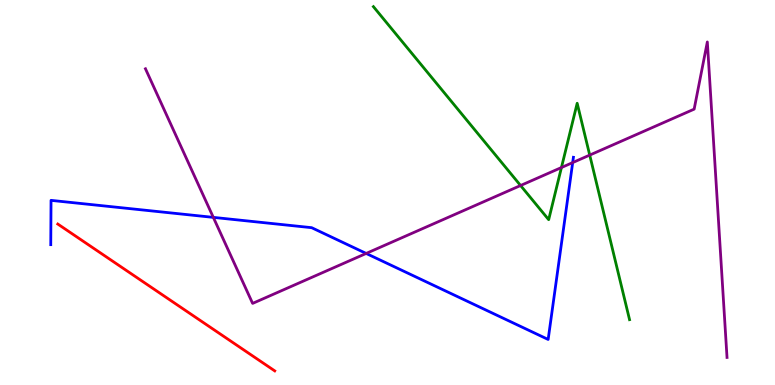[{'lines': ['blue', 'red'], 'intersections': []}, {'lines': ['green', 'red'], 'intersections': []}, {'lines': ['purple', 'red'], 'intersections': []}, {'lines': ['blue', 'green'], 'intersections': []}, {'lines': ['blue', 'purple'], 'intersections': [{'x': 2.75, 'y': 4.35}, {'x': 4.72, 'y': 3.42}, {'x': 7.39, 'y': 5.78}]}, {'lines': ['green', 'purple'], 'intersections': [{'x': 6.72, 'y': 5.18}, {'x': 7.24, 'y': 5.65}, {'x': 7.61, 'y': 5.97}]}]